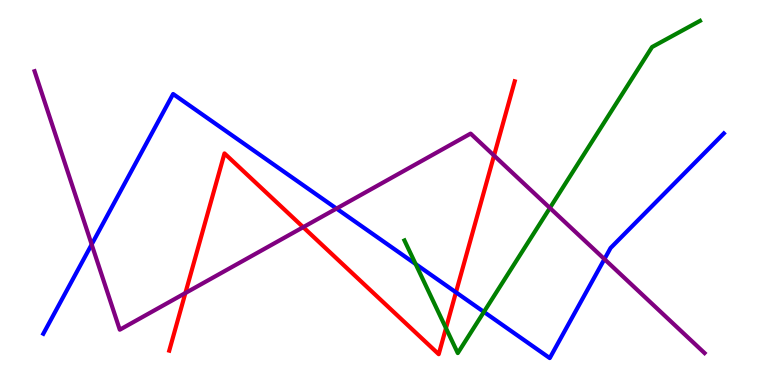[{'lines': ['blue', 'red'], 'intersections': [{'x': 5.88, 'y': 2.41}]}, {'lines': ['green', 'red'], 'intersections': [{'x': 5.75, 'y': 1.48}]}, {'lines': ['purple', 'red'], 'intersections': [{'x': 2.39, 'y': 2.39}, {'x': 3.91, 'y': 4.1}, {'x': 6.37, 'y': 5.96}]}, {'lines': ['blue', 'green'], 'intersections': [{'x': 5.36, 'y': 3.14}, {'x': 6.24, 'y': 1.9}]}, {'lines': ['blue', 'purple'], 'intersections': [{'x': 1.18, 'y': 3.65}, {'x': 4.34, 'y': 4.58}, {'x': 7.8, 'y': 3.27}]}, {'lines': ['green', 'purple'], 'intersections': [{'x': 7.1, 'y': 4.6}]}]